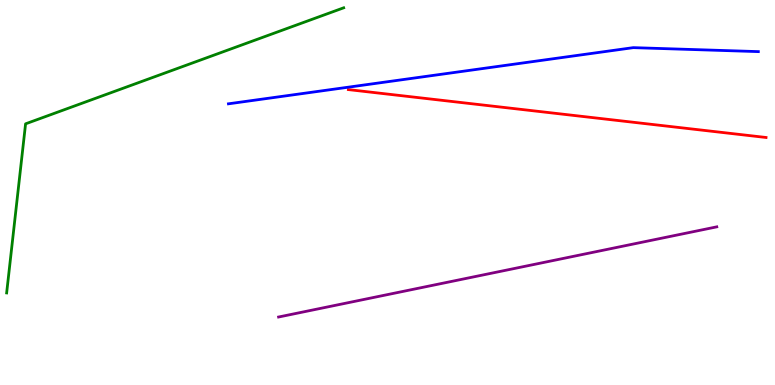[{'lines': ['blue', 'red'], 'intersections': []}, {'lines': ['green', 'red'], 'intersections': []}, {'lines': ['purple', 'red'], 'intersections': []}, {'lines': ['blue', 'green'], 'intersections': []}, {'lines': ['blue', 'purple'], 'intersections': []}, {'lines': ['green', 'purple'], 'intersections': []}]